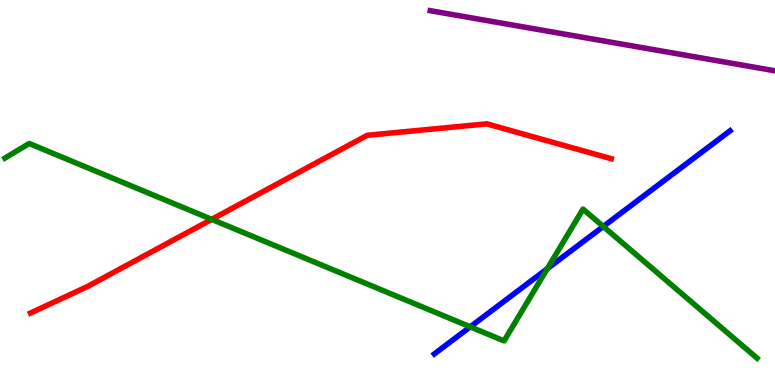[{'lines': ['blue', 'red'], 'intersections': []}, {'lines': ['green', 'red'], 'intersections': [{'x': 2.73, 'y': 4.3}]}, {'lines': ['purple', 'red'], 'intersections': []}, {'lines': ['blue', 'green'], 'intersections': [{'x': 6.07, 'y': 1.51}, {'x': 7.06, 'y': 3.02}, {'x': 7.78, 'y': 4.12}]}, {'lines': ['blue', 'purple'], 'intersections': []}, {'lines': ['green', 'purple'], 'intersections': []}]